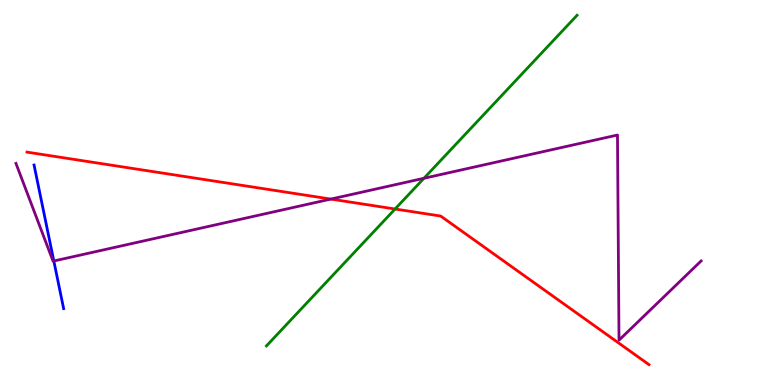[{'lines': ['blue', 'red'], 'intersections': []}, {'lines': ['green', 'red'], 'intersections': [{'x': 5.1, 'y': 4.57}]}, {'lines': ['purple', 'red'], 'intersections': [{'x': 4.27, 'y': 4.83}]}, {'lines': ['blue', 'green'], 'intersections': []}, {'lines': ['blue', 'purple'], 'intersections': [{'x': 0.695, 'y': 3.22}]}, {'lines': ['green', 'purple'], 'intersections': [{'x': 5.47, 'y': 5.37}]}]